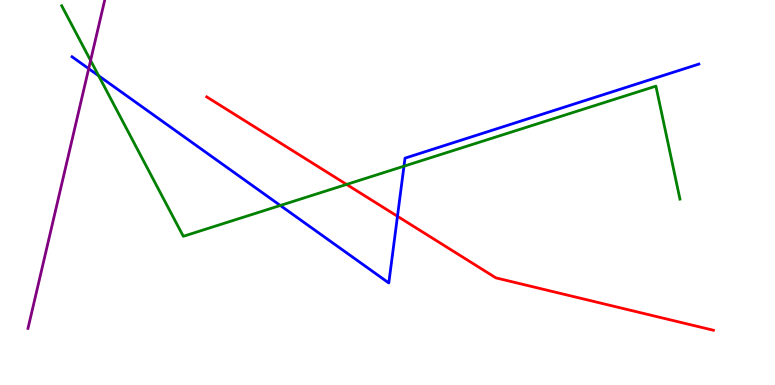[{'lines': ['blue', 'red'], 'intersections': [{'x': 5.13, 'y': 4.38}]}, {'lines': ['green', 'red'], 'intersections': [{'x': 4.47, 'y': 5.21}]}, {'lines': ['purple', 'red'], 'intersections': []}, {'lines': ['blue', 'green'], 'intersections': [{'x': 1.27, 'y': 8.03}, {'x': 3.62, 'y': 4.66}, {'x': 5.21, 'y': 5.68}]}, {'lines': ['blue', 'purple'], 'intersections': [{'x': 1.14, 'y': 8.22}]}, {'lines': ['green', 'purple'], 'intersections': [{'x': 1.17, 'y': 8.43}]}]